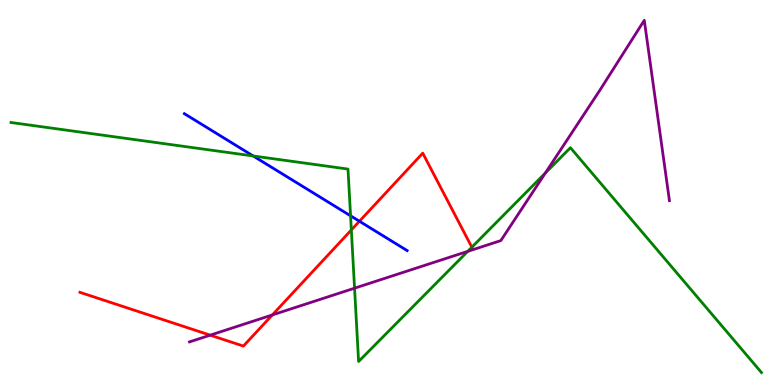[{'lines': ['blue', 'red'], 'intersections': [{'x': 4.64, 'y': 4.25}]}, {'lines': ['green', 'red'], 'intersections': [{'x': 4.53, 'y': 4.03}, {'x': 6.09, 'y': 3.58}]}, {'lines': ['purple', 'red'], 'intersections': [{'x': 2.71, 'y': 1.29}, {'x': 3.51, 'y': 1.82}]}, {'lines': ['blue', 'green'], 'intersections': [{'x': 3.27, 'y': 5.95}, {'x': 4.52, 'y': 4.39}]}, {'lines': ['blue', 'purple'], 'intersections': []}, {'lines': ['green', 'purple'], 'intersections': [{'x': 4.57, 'y': 2.51}, {'x': 6.04, 'y': 3.47}, {'x': 7.04, 'y': 5.51}]}]